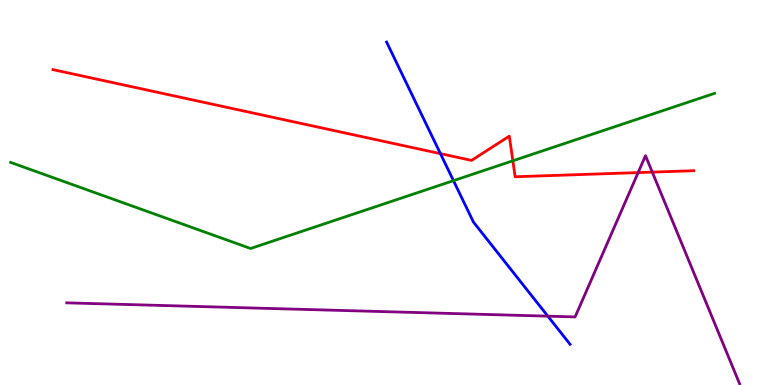[{'lines': ['blue', 'red'], 'intersections': [{'x': 5.68, 'y': 6.01}]}, {'lines': ['green', 'red'], 'intersections': [{'x': 6.62, 'y': 5.82}]}, {'lines': ['purple', 'red'], 'intersections': [{'x': 8.23, 'y': 5.52}, {'x': 8.42, 'y': 5.53}]}, {'lines': ['blue', 'green'], 'intersections': [{'x': 5.85, 'y': 5.31}]}, {'lines': ['blue', 'purple'], 'intersections': [{'x': 7.07, 'y': 1.79}]}, {'lines': ['green', 'purple'], 'intersections': []}]